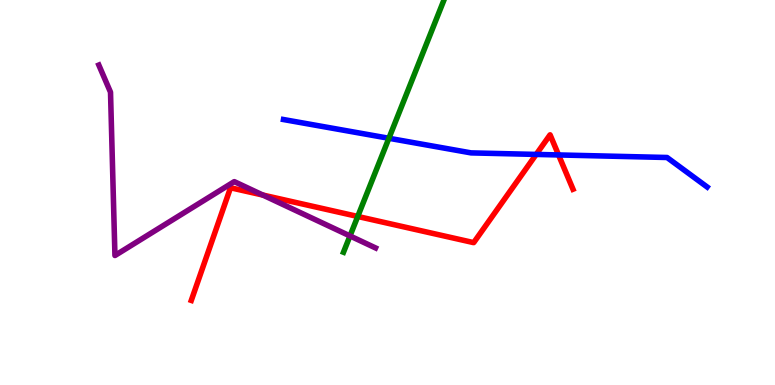[{'lines': ['blue', 'red'], 'intersections': [{'x': 6.92, 'y': 5.99}, {'x': 7.21, 'y': 5.98}]}, {'lines': ['green', 'red'], 'intersections': [{'x': 4.62, 'y': 4.38}]}, {'lines': ['purple', 'red'], 'intersections': [{'x': 3.39, 'y': 4.93}]}, {'lines': ['blue', 'green'], 'intersections': [{'x': 5.02, 'y': 6.41}]}, {'lines': ['blue', 'purple'], 'intersections': []}, {'lines': ['green', 'purple'], 'intersections': [{'x': 4.52, 'y': 3.87}]}]